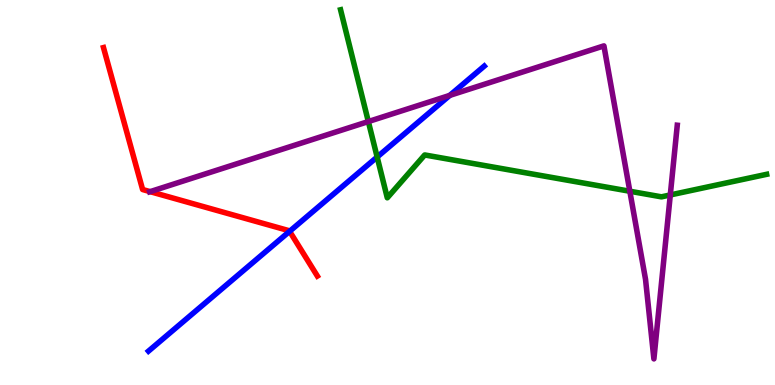[{'lines': ['blue', 'red'], 'intersections': [{'x': 3.74, 'y': 3.99}]}, {'lines': ['green', 'red'], 'intersections': []}, {'lines': ['purple', 'red'], 'intersections': [{'x': 1.94, 'y': 5.02}]}, {'lines': ['blue', 'green'], 'intersections': [{'x': 4.87, 'y': 5.92}]}, {'lines': ['blue', 'purple'], 'intersections': [{'x': 5.8, 'y': 7.52}]}, {'lines': ['green', 'purple'], 'intersections': [{'x': 4.75, 'y': 6.84}, {'x': 8.13, 'y': 5.03}, {'x': 8.65, 'y': 4.94}]}]